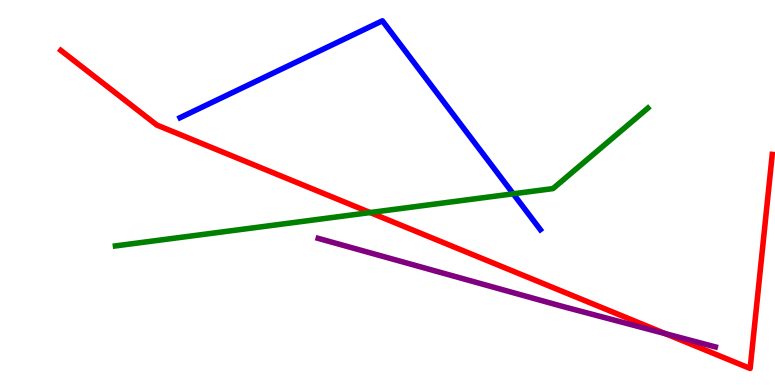[{'lines': ['blue', 'red'], 'intersections': []}, {'lines': ['green', 'red'], 'intersections': [{'x': 4.78, 'y': 4.48}]}, {'lines': ['purple', 'red'], 'intersections': [{'x': 8.59, 'y': 1.33}]}, {'lines': ['blue', 'green'], 'intersections': [{'x': 6.62, 'y': 4.97}]}, {'lines': ['blue', 'purple'], 'intersections': []}, {'lines': ['green', 'purple'], 'intersections': []}]